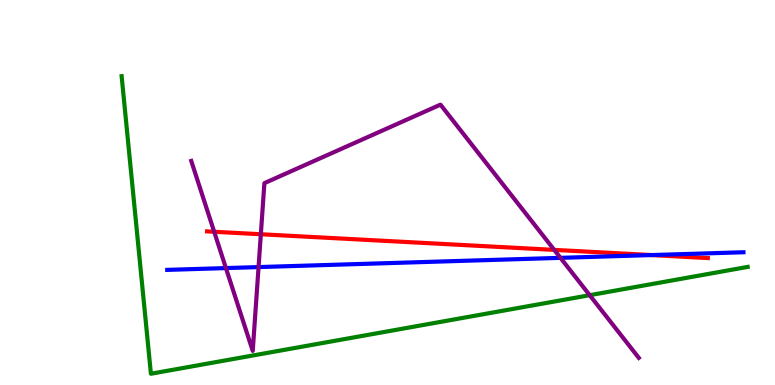[{'lines': ['blue', 'red'], 'intersections': [{'x': 8.41, 'y': 3.37}]}, {'lines': ['green', 'red'], 'intersections': []}, {'lines': ['purple', 'red'], 'intersections': [{'x': 2.76, 'y': 3.98}, {'x': 3.37, 'y': 3.92}, {'x': 7.15, 'y': 3.51}]}, {'lines': ['blue', 'green'], 'intersections': []}, {'lines': ['blue', 'purple'], 'intersections': [{'x': 2.92, 'y': 3.04}, {'x': 3.34, 'y': 3.06}, {'x': 7.23, 'y': 3.3}]}, {'lines': ['green', 'purple'], 'intersections': [{'x': 7.61, 'y': 2.33}]}]